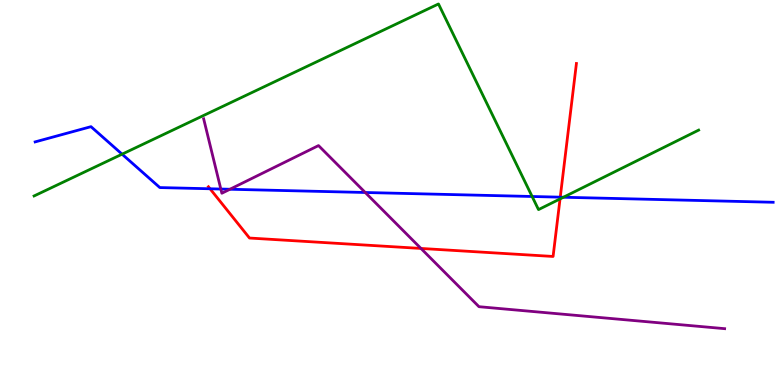[{'lines': ['blue', 'red'], 'intersections': [{'x': 2.71, 'y': 5.1}, {'x': 7.23, 'y': 4.88}]}, {'lines': ['green', 'red'], 'intersections': [{'x': 7.23, 'y': 4.83}]}, {'lines': ['purple', 'red'], 'intersections': [{'x': 5.43, 'y': 3.55}]}, {'lines': ['blue', 'green'], 'intersections': [{'x': 1.58, 'y': 6.0}, {'x': 6.87, 'y': 4.9}, {'x': 7.27, 'y': 4.88}]}, {'lines': ['blue', 'purple'], 'intersections': [{'x': 2.85, 'y': 5.09}, {'x': 2.97, 'y': 5.08}, {'x': 4.71, 'y': 5.0}]}, {'lines': ['green', 'purple'], 'intersections': []}]